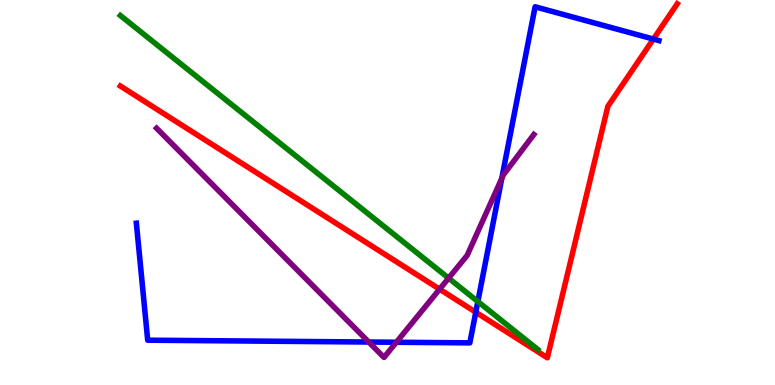[{'lines': ['blue', 'red'], 'intersections': [{'x': 6.14, 'y': 1.89}, {'x': 8.43, 'y': 8.99}]}, {'lines': ['green', 'red'], 'intersections': []}, {'lines': ['purple', 'red'], 'intersections': [{'x': 5.67, 'y': 2.49}]}, {'lines': ['blue', 'green'], 'intersections': [{'x': 6.17, 'y': 2.17}]}, {'lines': ['blue', 'purple'], 'intersections': [{'x': 4.76, 'y': 1.12}, {'x': 5.11, 'y': 1.11}, {'x': 6.47, 'y': 5.37}]}, {'lines': ['green', 'purple'], 'intersections': [{'x': 5.79, 'y': 2.78}]}]